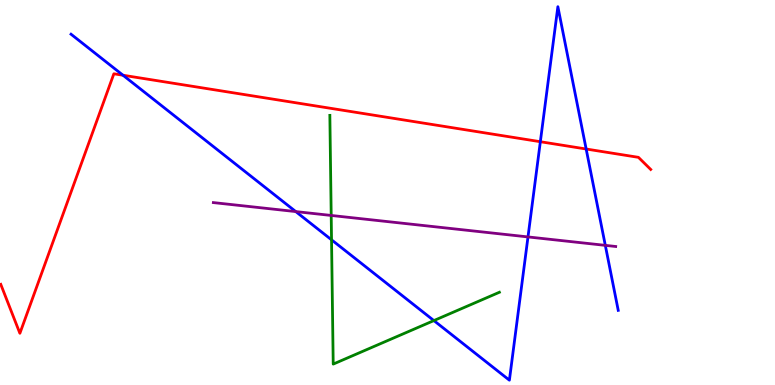[{'lines': ['blue', 'red'], 'intersections': [{'x': 1.59, 'y': 8.05}, {'x': 6.97, 'y': 6.32}, {'x': 7.56, 'y': 6.13}]}, {'lines': ['green', 'red'], 'intersections': []}, {'lines': ['purple', 'red'], 'intersections': []}, {'lines': ['blue', 'green'], 'intersections': [{'x': 4.28, 'y': 3.77}, {'x': 5.6, 'y': 1.67}]}, {'lines': ['blue', 'purple'], 'intersections': [{'x': 3.82, 'y': 4.5}, {'x': 6.81, 'y': 3.85}, {'x': 7.81, 'y': 3.63}]}, {'lines': ['green', 'purple'], 'intersections': [{'x': 4.27, 'y': 4.4}]}]